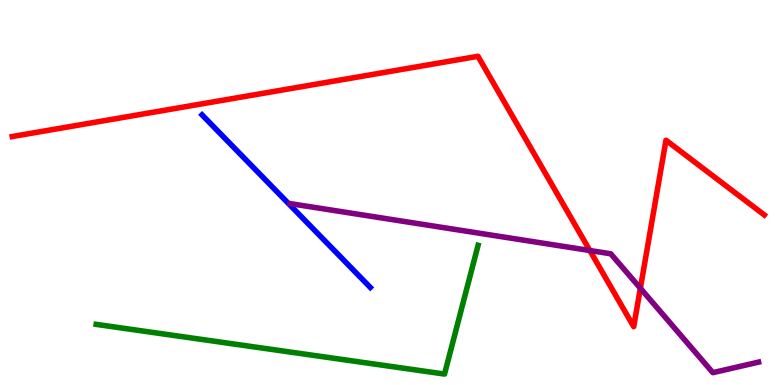[{'lines': ['blue', 'red'], 'intersections': []}, {'lines': ['green', 'red'], 'intersections': []}, {'lines': ['purple', 'red'], 'intersections': [{'x': 7.61, 'y': 3.49}, {'x': 8.26, 'y': 2.51}]}, {'lines': ['blue', 'green'], 'intersections': []}, {'lines': ['blue', 'purple'], 'intersections': []}, {'lines': ['green', 'purple'], 'intersections': []}]